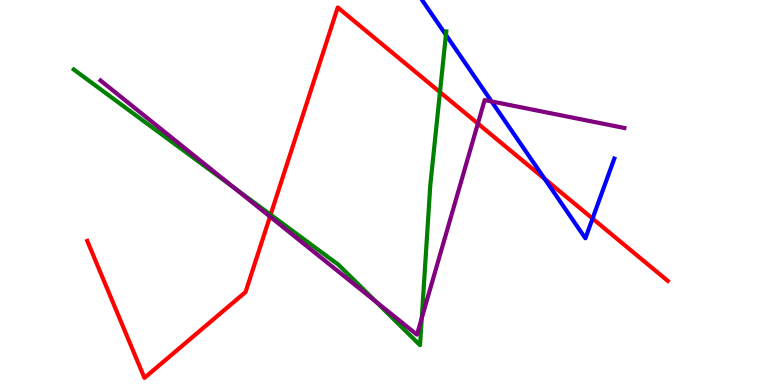[{'lines': ['blue', 'red'], 'intersections': [{'x': 7.03, 'y': 5.35}, {'x': 7.65, 'y': 4.32}]}, {'lines': ['green', 'red'], 'intersections': [{'x': 3.49, 'y': 4.42}, {'x': 5.68, 'y': 7.61}]}, {'lines': ['purple', 'red'], 'intersections': [{'x': 3.48, 'y': 4.37}, {'x': 6.17, 'y': 6.79}]}, {'lines': ['blue', 'green'], 'intersections': [{'x': 5.75, 'y': 9.09}]}, {'lines': ['blue', 'purple'], 'intersections': [{'x': 6.34, 'y': 7.37}]}, {'lines': ['green', 'purple'], 'intersections': [{'x': 3.02, 'y': 5.12}, {'x': 4.85, 'y': 2.16}, {'x': 5.44, 'y': 1.74}]}]